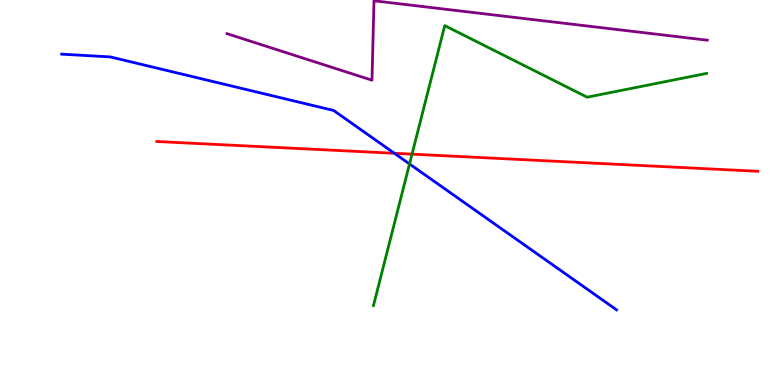[{'lines': ['blue', 'red'], 'intersections': [{'x': 5.09, 'y': 6.02}]}, {'lines': ['green', 'red'], 'intersections': [{'x': 5.32, 'y': 6.0}]}, {'lines': ['purple', 'red'], 'intersections': []}, {'lines': ['blue', 'green'], 'intersections': [{'x': 5.28, 'y': 5.74}]}, {'lines': ['blue', 'purple'], 'intersections': []}, {'lines': ['green', 'purple'], 'intersections': []}]